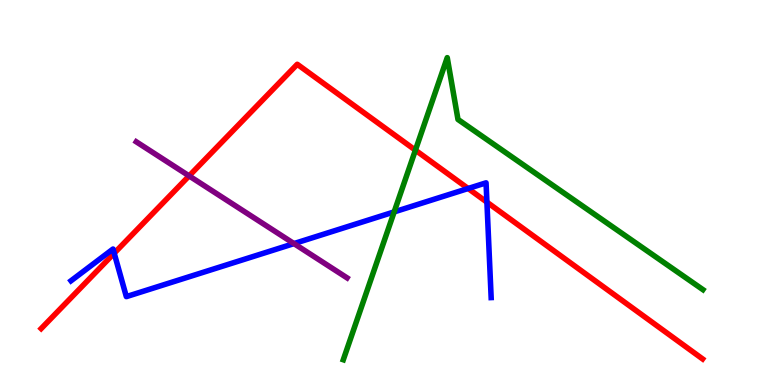[{'lines': ['blue', 'red'], 'intersections': [{'x': 1.47, 'y': 3.42}, {'x': 6.04, 'y': 5.1}, {'x': 6.28, 'y': 4.75}]}, {'lines': ['green', 'red'], 'intersections': [{'x': 5.36, 'y': 6.1}]}, {'lines': ['purple', 'red'], 'intersections': [{'x': 2.44, 'y': 5.43}]}, {'lines': ['blue', 'green'], 'intersections': [{'x': 5.09, 'y': 4.5}]}, {'lines': ['blue', 'purple'], 'intersections': [{'x': 3.79, 'y': 3.67}]}, {'lines': ['green', 'purple'], 'intersections': []}]